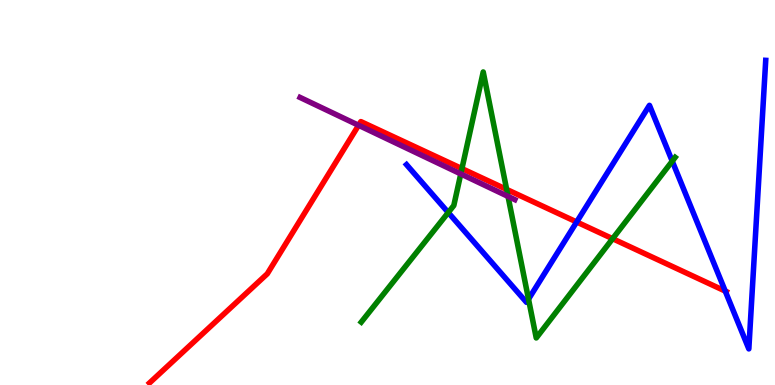[{'lines': ['blue', 'red'], 'intersections': [{'x': 7.44, 'y': 4.23}, {'x': 9.36, 'y': 2.44}]}, {'lines': ['green', 'red'], 'intersections': [{'x': 5.96, 'y': 5.62}, {'x': 6.54, 'y': 5.08}, {'x': 7.9, 'y': 3.8}]}, {'lines': ['purple', 'red'], 'intersections': [{'x': 4.63, 'y': 6.75}]}, {'lines': ['blue', 'green'], 'intersections': [{'x': 5.78, 'y': 4.48}, {'x': 6.82, 'y': 2.23}, {'x': 8.67, 'y': 5.81}]}, {'lines': ['blue', 'purple'], 'intersections': []}, {'lines': ['green', 'purple'], 'intersections': [{'x': 5.95, 'y': 5.48}, {'x': 6.56, 'y': 4.9}]}]